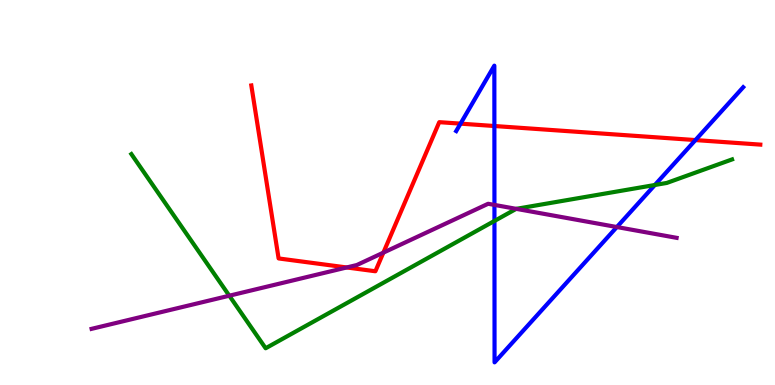[{'lines': ['blue', 'red'], 'intersections': [{'x': 5.94, 'y': 6.79}, {'x': 6.38, 'y': 6.73}, {'x': 8.97, 'y': 6.36}]}, {'lines': ['green', 'red'], 'intersections': []}, {'lines': ['purple', 'red'], 'intersections': [{'x': 4.47, 'y': 3.05}, {'x': 4.95, 'y': 3.44}]}, {'lines': ['blue', 'green'], 'intersections': [{'x': 6.38, 'y': 4.26}, {'x': 8.45, 'y': 5.19}]}, {'lines': ['blue', 'purple'], 'intersections': [{'x': 6.38, 'y': 4.68}, {'x': 7.96, 'y': 4.1}]}, {'lines': ['green', 'purple'], 'intersections': [{'x': 2.96, 'y': 2.32}, {'x': 6.66, 'y': 4.58}]}]